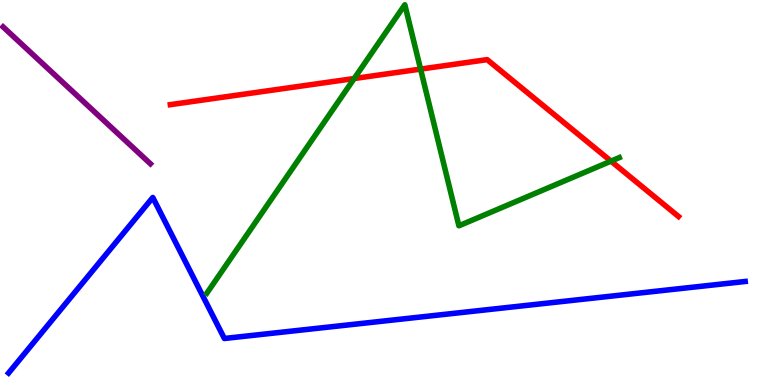[{'lines': ['blue', 'red'], 'intersections': []}, {'lines': ['green', 'red'], 'intersections': [{'x': 4.57, 'y': 7.96}, {'x': 5.43, 'y': 8.21}, {'x': 7.88, 'y': 5.81}]}, {'lines': ['purple', 'red'], 'intersections': []}, {'lines': ['blue', 'green'], 'intersections': []}, {'lines': ['blue', 'purple'], 'intersections': []}, {'lines': ['green', 'purple'], 'intersections': []}]